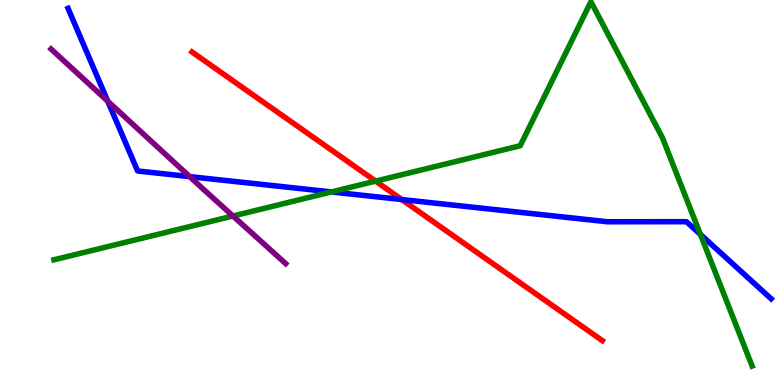[{'lines': ['blue', 'red'], 'intersections': [{'x': 5.18, 'y': 4.82}]}, {'lines': ['green', 'red'], 'intersections': [{'x': 4.85, 'y': 5.3}]}, {'lines': ['purple', 'red'], 'intersections': []}, {'lines': ['blue', 'green'], 'intersections': [{'x': 4.28, 'y': 5.01}, {'x': 9.04, 'y': 3.91}]}, {'lines': ['blue', 'purple'], 'intersections': [{'x': 1.39, 'y': 7.37}, {'x': 2.45, 'y': 5.41}]}, {'lines': ['green', 'purple'], 'intersections': [{'x': 3.01, 'y': 4.39}]}]